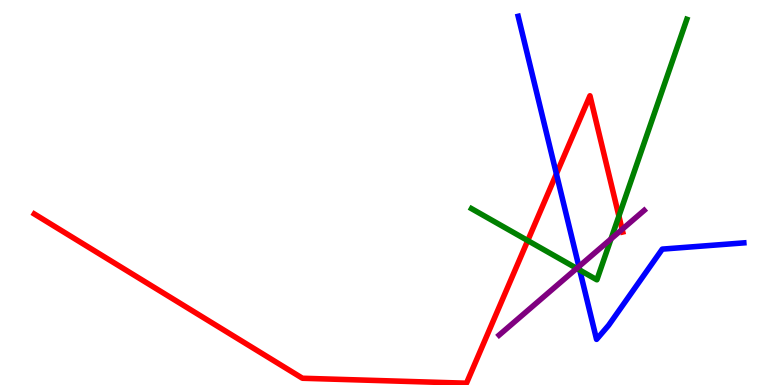[{'lines': ['blue', 'red'], 'intersections': [{'x': 7.18, 'y': 5.48}]}, {'lines': ['green', 'red'], 'intersections': [{'x': 6.81, 'y': 3.75}, {'x': 7.99, 'y': 4.39}]}, {'lines': ['purple', 'red'], 'intersections': [{'x': 8.03, 'y': 4.04}]}, {'lines': ['blue', 'green'], 'intersections': [{'x': 7.48, 'y': 2.98}]}, {'lines': ['blue', 'purple'], 'intersections': [{'x': 7.47, 'y': 3.08}]}, {'lines': ['green', 'purple'], 'intersections': [{'x': 7.44, 'y': 3.03}, {'x': 7.88, 'y': 3.79}]}]